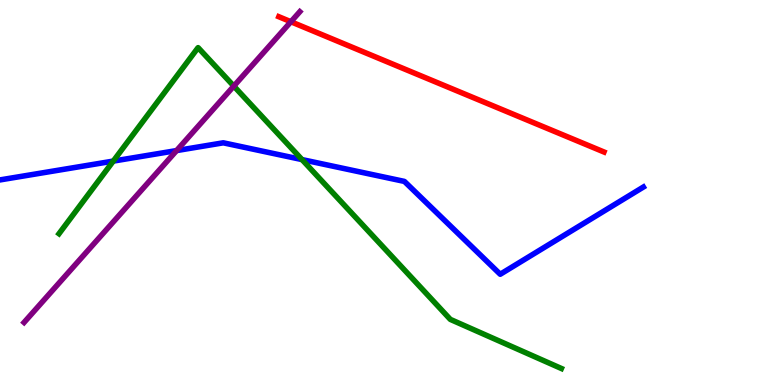[{'lines': ['blue', 'red'], 'intersections': []}, {'lines': ['green', 'red'], 'intersections': []}, {'lines': ['purple', 'red'], 'intersections': [{'x': 3.75, 'y': 9.44}]}, {'lines': ['blue', 'green'], 'intersections': [{'x': 1.46, 'y': 5.82}, {'x': 3.9, 'y': 5.85}]}, {'lines': ['blue', 'purple'], 'intersections': [{'x': 2.28, 'y': 6.09}]}, {'lines': ['green', 'purple'], 'intersections': [{'x': 3.02, 'y': 7.76}]}]